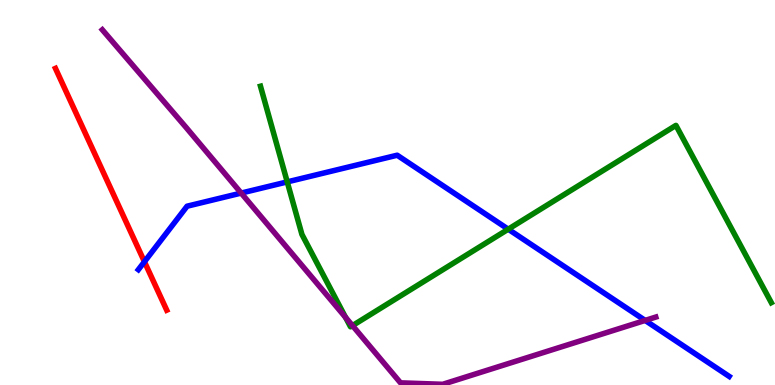[{'lines': ['blue', 'red'], 'intersections': [{'x': 1.86, 'y': 3.2}]}, {'lines': ['green', 'red'], 'intersections': []}, {'lines': ['purple', 'red'], 'intersections': []}, {'lines': ['blue', 'green'], 'intersections': [{'x': 3.71, 'y': 5.28}, {'x': 6.56, 'y': 4.05}]}, {'lines': ['blue', 'purple'], 'intersections': [{'x': 3.11, 'y': 4.99}, {'x': 8.32, 'y': 1.68}]}, {'lines': ['green', 'purple'], 'intersections': [{'x': 4.46, 'y': 1.76}, {'x': 4.55, 'y': 1.54}]}]